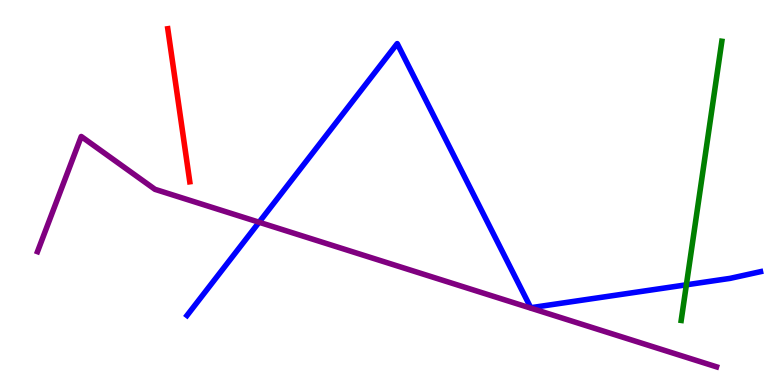[{'lines': ['blue', 'red'], 'intersections': []}, {'lines': ['green', 'red'], 'intersections': []}, {'lines': ['purple', 'red'], 'intersections': []}, {'lines': ['blue', 'green'], 'intersections': [{'x': 8.86, 'y': 2.6}]}, {'lines': ['blue', 'purple'], 'intersections': [{'x': 3.34, 'y': 4.23}]}, {'lines': ['green', 'purple'], 'intersections': []}]